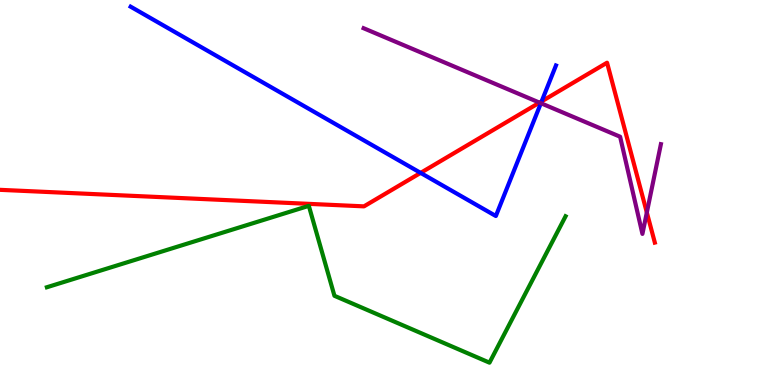[{'lines': ['blue', 'red'], 'intersections': [{'x': 5.43, 'y': 5.51}, {'x': 6.99, 'y': 7.37}]}, {'lines': ['green', 'red'], 'intersections': []}, {'lines': ['purple', 'red'], 'intersections': [{'x': 6.96, 'y': 7.33}, {'x': 8.35, 'y': 4.48}]}, {'lines': ['blue', 'green'], 'intersections': []}, {'lines': ['blue', 'purple'], 'intersections': [{'x': 6.98, 'y': 7.32}]}, {'lines': ['green', 'purple'], 'intersections': []}]